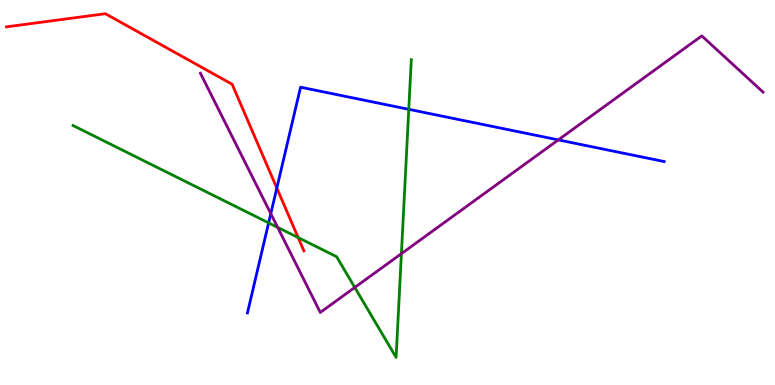[{'lines': ['blue', 'red'], 'intersections': [{'x': 3.57, 'y': 5.12}]}, {'lines': ['green', 'red'], 'intersections': [{'x': 3.85, 'y': 3.83}]}, {'lines': ['purple', 'red'], 'intersections': []}, {'lines': ['blue', 'green'], 'intersections': [{'x': 3.47, 'y': 4.21}, {'x': 5.27, 'y': 7.16}]}, {'lines': ['blue', 'purple'], 'intersections': [{'x': 3.49, 'y': 4.45}, {'x': 7.2, 'y': 6.37}]}, {'lines': ['green', 'purple'], 'intersections': [{'x': 3.58, 'y': 4.09}, {'x': 4.58, 'y': 2.53}, {'x': 5.18, 'y': 3.41}]}]